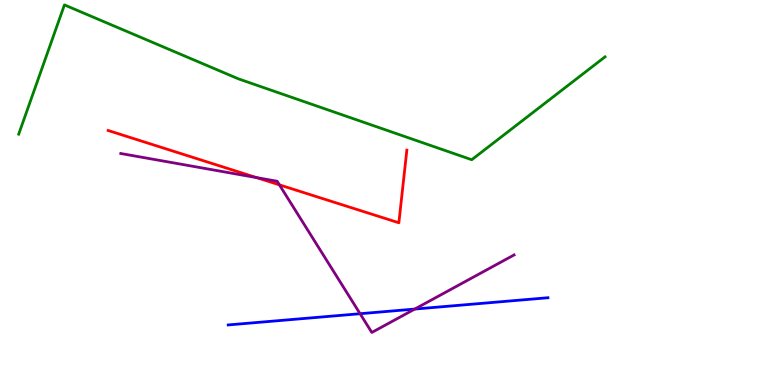[{'lines': ['blue', 'red'], 'intersections': []}, {'lines': ['green', 'red'], 'intersections': []}, {'lines': ['purple', 'red'], 'intersections': [{'x': 3.31, 'y': 5.39}, {'x': 3.61, 'y': 5.2}]}, {'lines': ['blue', 'green'], 'intersections': []}, {'lines': ['blue', 'purple'], 'intersections': [{'x': 4.65, 'y': 1.85}, {'x': 5.35, 'y': 1.97}]}, {'lines': ['green', 'purple'], 'intersections': []}]